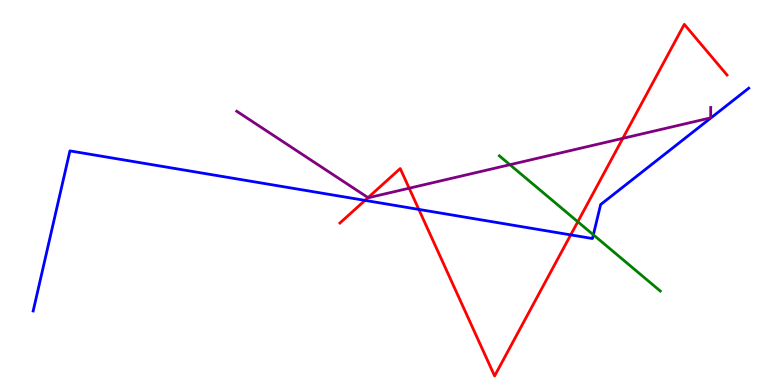[{'lines': ['blue', 'red'], 'intersections': [{'x': 4.71, 'y': 4.8}, {'x': 5.4, 'y': 4.56}, {'x': 7.36, 'y': 3.9}]}, {'lines': ['green', 'red'], 'intersections': [{'x': 7.46, 'y': 4.24}]}, {'lines': ['purple', 'red'], 'intersections': [{'x': 4.75, 'y': 4.87}, {'x': 5.28, 'y': 5.11}, {'x': 8.04, 'y': 6.41}]}, {'lines': ['blue', 'green'], 'intersections': [{'x': 7.66, 'y': 3.9}]}, {'lines': ['blue', 'purple'], 'intersections': []}, {'lines': ['green', 'purple'], 'intersections': [{'x': 6.58, 'y': 5.72}]}]